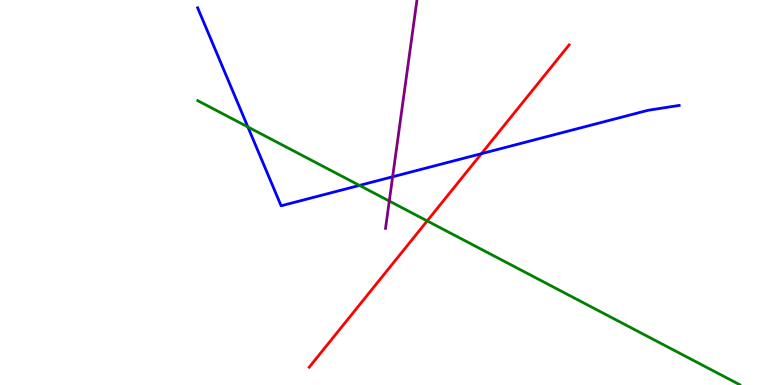[{'lines': ['blue', 'red'], 'intersections': [{'x': 6.21, 'y': 6.01}]}, {'lines': ['green', 'red'], 'intersections': [{'x': 5.51, 'y': 4.26}]}, {'lines': ['purple', 'red'], 'intersections': []}, {'lines': ['blue', 'green'], 'intersections': [{'x': 3.2, 'y': 6.7}, {'x': 4.64, 'y': 5.18}]}, {'lines': ['blue', 'purple'], 'intersections': [{'x': 5.07, 'y': 5.41}]}, {'lines': ['green', 'purple'], 'intersections': [{'x': 5.02, 'y': 4.78}]}]